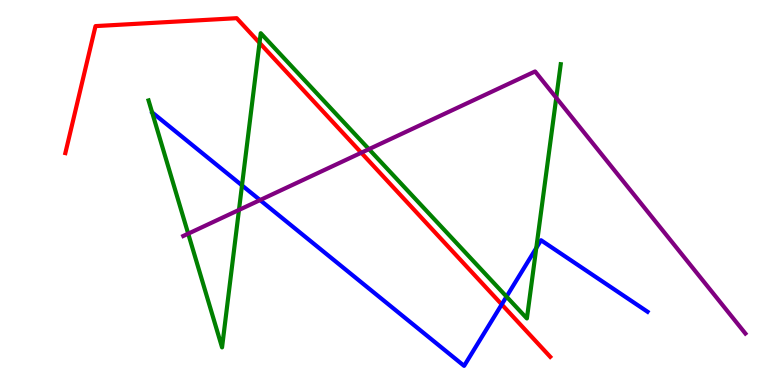[{'lines': ['blue', 'red'], 'intersections': [{'x': 6.47, 'y': 2.09}]}, {'lines': ['green', 'red'], 'intersections': [{'x': 3.35, 'y': 8.89}]}, {'lines': ['purple', 'red'], 'intersections': [{'x': 4.66, 'y': 6.03}]}, {'lines': ['blue', 'green'], 'intersections': [{'x': 3.12, 'y': 5.18}, {'x': 6.54, 'y': 2.3}, {'x': 6.92, 'y': 3.56}]}, {'lines': ['blue', 'purple'], 'intersections': [{'x': 3.36, 'y': 4.8}]}, {'lines': ['green', 'purple'], 'intersections': [{'x': 2.43, 'y': 3.93}, {'x': 3.08, 'y': 4.55}, {'x': 4.76, 'y': 6.13}, {'x': 7.18, 'y': 7.46}]}]